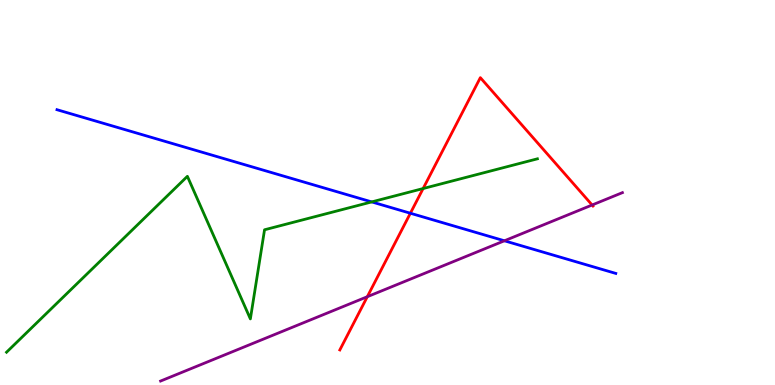[{'lines': ['blue', 'red'], 'intersections': [{'x': 5.3, 'y': 4.46}]}, {'lines': ['green', 'red'], 'intersections': [{'x': 5.46, 'y': 5.1}]}, {'lines': ['purple', 'red'], 'intersections': [{'x': 4.74, 'y': 2.29}, {'x': 7.64, 'y': 4.68}]}, {'lines': ['blue', 'green'], 'intersections': [{'x': 4.8, 'y': 4.76}]}, {'lines': ['blue', 'purple'], 'intersections': [{'x': 6.51, 'y': 3.75}]}, {'lines': ['green', 'purple'], 'intersections': []}]